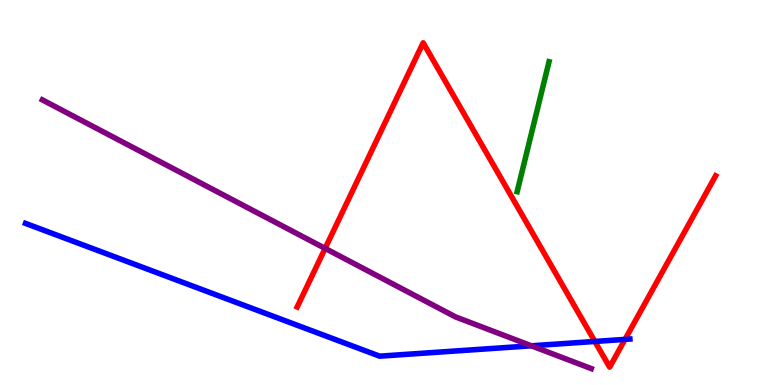[{'lines': ['blue', 'red'], 'intersections': [{'x': 7.68, 'y': 1.13}, {'x': 8.06, 'y': 1.18}]}, {'lines': ['green', 'red'], 'intersections': []}, {'lines': ['purple', 'red'], 'intersections': [{'x': 4.2, 'y': 3.55}]}, {'lines': ['blue', 'green'], 'intersections': []}, {'lines': ['blue', 'purple'], 'intersections': [{'x': 6.86, 'y': 1.02}]}, {'lines': ['green', 'purple'], 'intersections': []}]